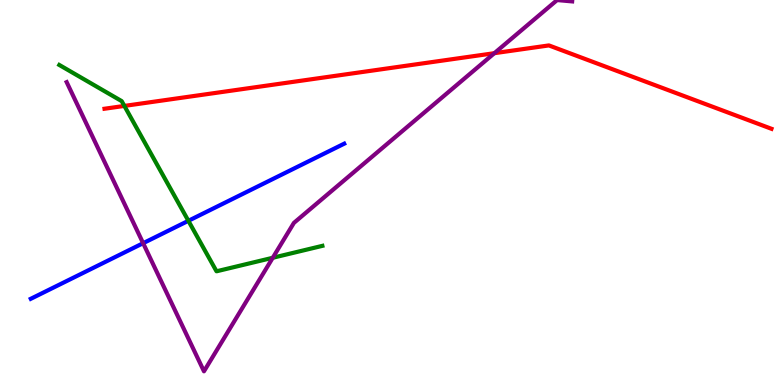[{'lines': ['blue', 'red'], 'intersections': []}, {'lines': ['green', 'red'], 'intersections': [{'x': 1.6, 'y': 7.25}]}, {'lines': ['purple', 'red'], 'intersections': [{'x': 6.38, 'y': 8.62}]}, {'lines': ['blue', 'green'], 'intersections': [{'x': 2.43, 'y': 4.26}]}, {'lines': ['blue', 'purple'], 'intersections': [{'x': 1.85, 'y': 3.68}]}, {'lines': ['green', 'purple'], 'intersections': [{'x': 3.52, 'y': 3.3}]}]